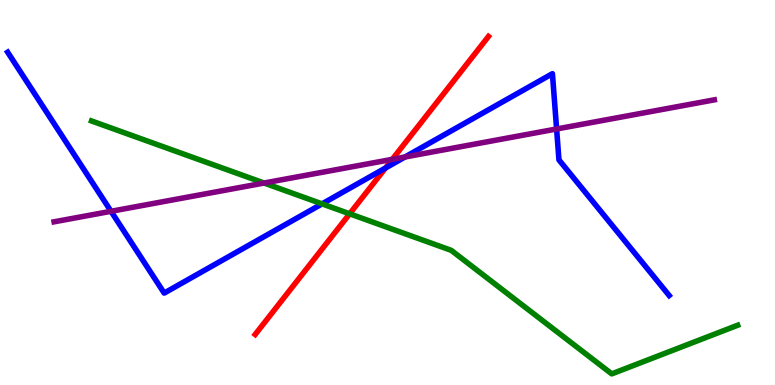[{'lines': ['blue', 'red'], 'intersections': [{'x': 4.97, 'y': 5.64}]}, {'lines': ['green', 'red'], 'intersections': [{'x': 4.51, 'y': 4.45}]}, {'lines': ['purple', 'red'], 'intersections': [{'x': 5.06, 'y': 5.86}]}, {'lines': ['blue', 'green'], 'intersections': [{'x': 4.16, 'y': 4.7}]}, {'lines': ['blue', 'purple'], 'intersections': [{'x': 1.43, 'y': 4.51}, {'x': 5.23, 'y': 5.92}, {'x': 7.18, 'y': 6.65}]}, {'lines': ['green', 'purple'], 'intersections': [{'x': 3.41, 'y': 5.25}]}]